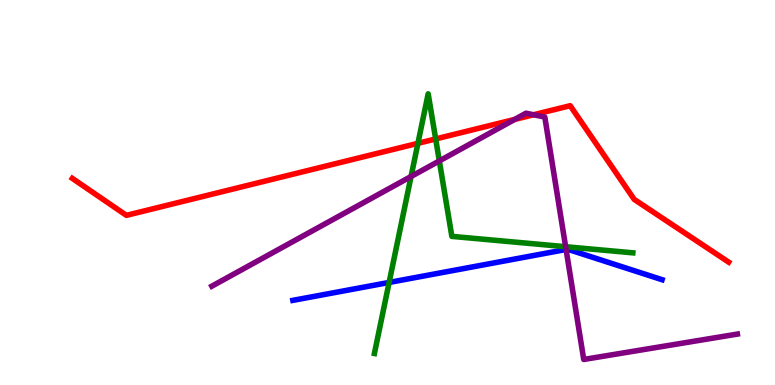[{'lines': ['blue', 'red'], 'intersections': []}, {'lines': ['green', 'red'], 'intersections': [{'x': 5.39, 'y': 6.28}, {'x': 5.62, 'y': 6.39}]}, {'lines': ['purple', 'red'], 'intersections': [{'x': 6.64, 'y': 6.9}, {'x': 6.88, 'y': 7.02}]}, {'lines': ['blue', 'green'], 'intersections': [{'x': 5.02, 'y': 2.66}]}, {'lines': ['blue', 'purple'], 'intersections': [{'x': 7.3, 'y': 3.52}]}, {'lines': ['green', 'purple'], 'intersections': [{'x': 5.3, 'y': 5.42}, {'x': 5.67, 'y': 5.82}, {'x': 7.3, 'y': 3.59}]}]